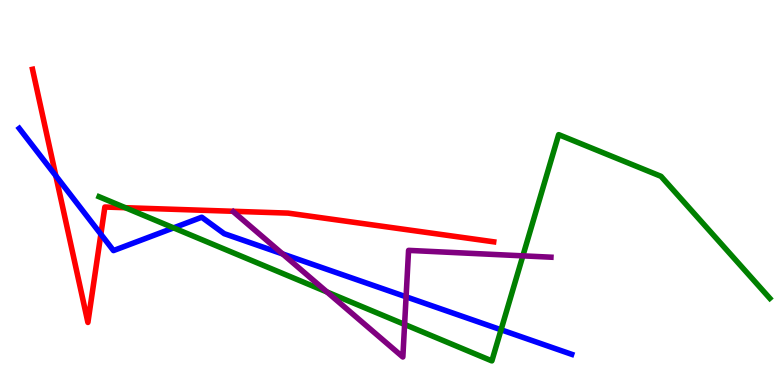[{'lines': ['blue', 'red'], 'intersections': [{'x': 0.72, 'y': 5.43}, {'x': 1.3, 'y': 3.92}]}, {'lines': ['green', 'red'], 'intersections': [{'x': 1.62, 'y': 4.61}]}, {'lines': ['purple', 'red'], 'intersections': []}, {'lines': ['blue', 'green'], 'intersections': [{'x': 2.24, 'y': 4.08}, {'x': 6.47, 'y': 1.43}]}, {'lines': ['blue', 'purple'], 'intersections': [{'x': 3.65, 'y': 3.4}, {'x': 5.24, 'y': 2.29}]}, {'lines': ['green', 'purple'], 'intersections': [{'x': 4.22, 'y': 2.42}, {'x': 5.22, 'y': 1.57}, {'x': 6.75, 'y': 3.35}]}]